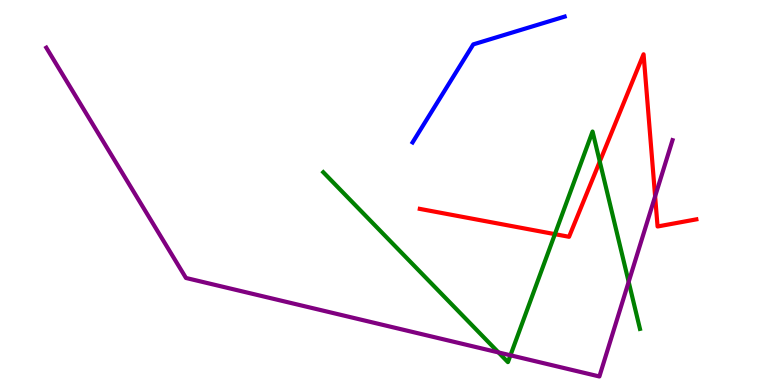[{'lines': ['blue', 'red'], 'intersections': []}, {'lines': ['green', 'red'], 'intersections': [{'x': 7.16, 'y': 3.92}, {'x': 7.74, 'y': 5.8}]}, {'lines': ['purple', 'red'], 'intersections': [{'x': 8.45, 'y': 4.9}]}, {'lines': ['blue', 'green'], 'intersections': []}, {'lines': ['blue', 'purple'], 'intersections': []}, {'lines': ['green', 'purple'], 'intersections': [{'x': 6.43, 'y': 0.846}, {'x': 6.59, 'y': 0.772}, {'x': 8.11, 'y': 2.68}]}]